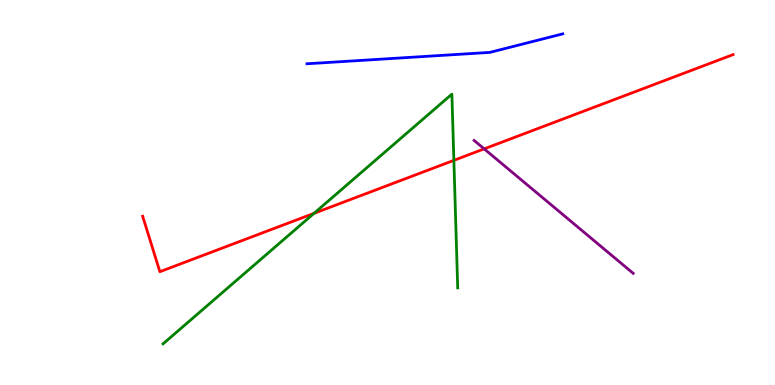[{'lines': ['blue', 'red'], 'intersections': []}, {'lines': ['green', 'red'], 'intersections': [{'x': 4.05, 'y': 4.46}, {'x': 5.86, 'y': 5.83}]}, {'lines': ['purple', 'red'], 'intersections': [{'x': 6.25, 'y': 6.13}]}, {'lines': ['blue', 'green'], 'intersections': []}, {'lines': ['blue', 'purple'], 'intersections': []}, {'lines': ['green', 'purple'], 'intersections': []}]